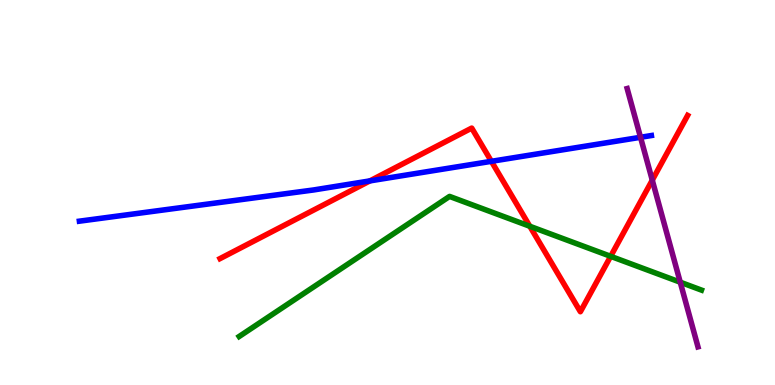[{'lines': ['blue', 'red'], 'intersections': [{'x': 4.77, 'y': 5.3}, {'x': 6.34, 'y': 5.81}]}, {'lines': ['green', 'red'], 'intersections': [{'x': 6.84, 'y': 4.12}, {'x': 7.88, 'y': 3.34}]}, {'lines': ['purple', 'red'], 'intersections': [{'x': 8.42, 'y': 5.32}]}, {'lines': ['blue', 'green'], 'intersections': []}, {'lines': ['blue', 'purple'], 'intersections': [{'x': 8.26, 'y': 6.43}]}, {'lines': ['green', 'purple'], 'intersections': [{'x': 8.78, 'y': 2.67}]}]